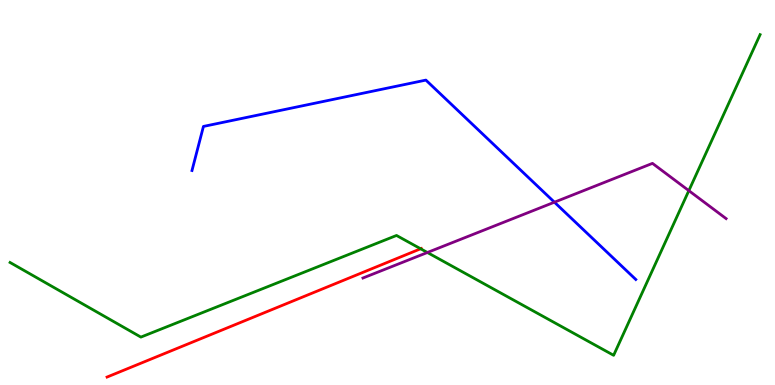[{'lines': ['blue', 'red'], 'intersections': []}, {'lines': ['green', 'red'], 'intersections': [{'x': 5.43, 'y': 3.54}]}, {'lines': ['purple', 'red'], 'intersections': []}, {'lines': ['blue', 'green'], 'intersections': []}, {'lines': ['blue', 'purple'], 'intersections': [{'x': 7.15, 'y': 4.75}]}, {'lines': ['green', 'purple'], 'intersections': [{'x': 5.51, 'y': 3.44}, {'x': 8.89, 'y': 5.05}]}]